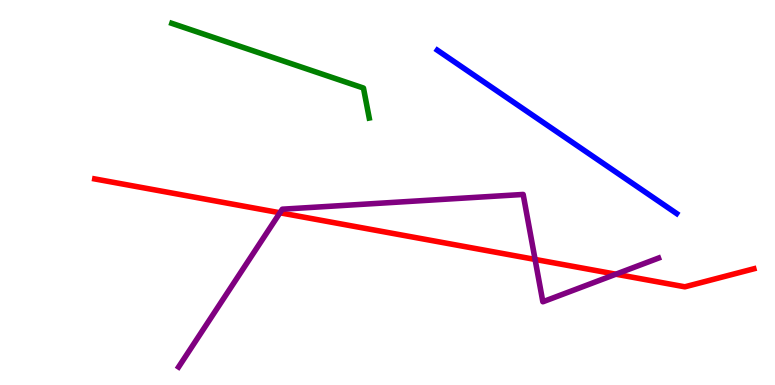[{'lines': ['blue', 'red'], 'intersections': []}, {'lines': ['green', 'red'], 'intersections': []}, {'lines': ['purple', 'red'], 'intersections': [{'x': 3.61, 'y': 4.47}, {'x': 6.9, 'y': 3.26}, {'x': 7.95, 'y': 2.88}]}, {'lines': ['blue', 'green'], 'intersections': []}, {'lines': ['blue', 'purple'], 'intersections': []}, {'lines': ['green', 'purple'], 'intersections': []}]